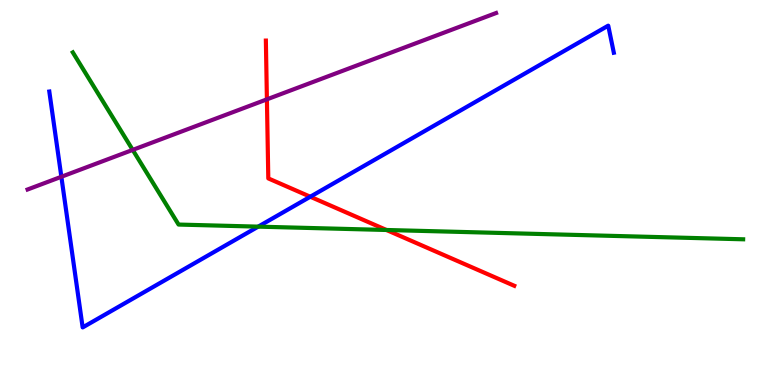[{'lines': ['blue', 'red'], 'intersections': [{'x': 4.0, 'y': 4.89}]}, {'lines': ['green', 'red'], 'intersections': [{'x': 4.99, 'y': 4.03}]}, {'lines': ['purple', 'red'], 'intersections': [{'x': 3.44, 'y': 7.42}]}, {'lines': ['blue', 'green'], 'intersections': [{'x': 3.33, 'y': 4.11}]}, {'lines': ['blue', 'purple'], 'intersections': [{'x': 0.792, 'y': 5.41}]}, {'lines': ['green', 'purple'], 'intersections': [{'x': 1.71, 'y': 6.11}]}]